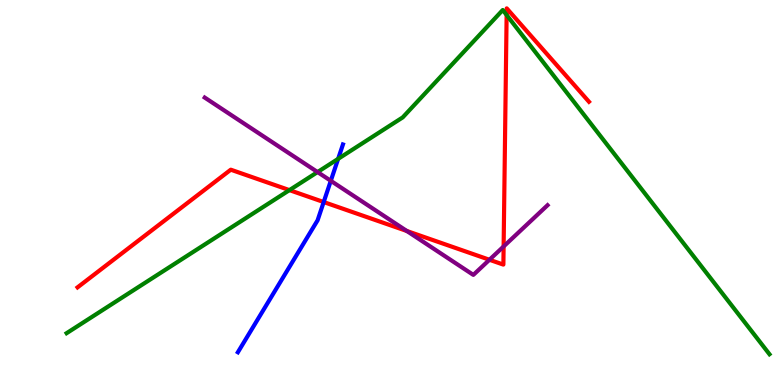[{'lines': ['blue', 'red'], 'intersections': [{'x': 4.18, 'y': 4.75}]}, {'lines': ['green', 'red'], 'intersections': [{'x': 3.73, 'y': 5.06}, {'x': 6.54, 'y': 9.61}]}, {'lines': ['purple', 'red'], 'intersections': [{'x': 5.25, 'y': 4.0}, {'x': 6.32, 'y': 3.25}, {'x': 6.5, 'y': 3.6}]}, {'lines': ['blue', 'green'], 'intersections': [{'x': 4.36, 'y': 5.87}]}, {'lines': ['blue', 'purple'], 'intersections': [{'x': 4.27, 'y': 5.3}]}, {'lines': ['green', 'purple'], 'intersections': [{'x': 4.1, 'y': 5.53}]}]